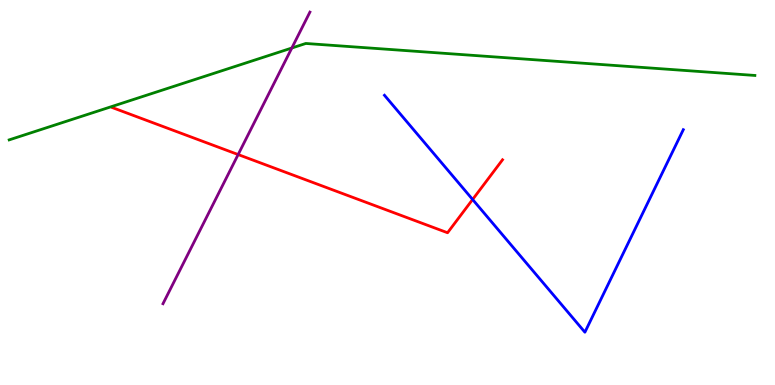[{'lines': ['blue', 'red'], 'intersections': [{'x': 6.1, 'y': 4.82}]}, {'lines': ['green', 'red'], 'intersections': []}, {'lines': ['purple', 'red'], 'intersections': [{'x': 3.07, 'y': 5.99}]}, {'lines': ['blue', 'green'], 'intersections': []}, {'lines': ['blue', 'purple'], 'intersections': []}, {'lines': ['green', 'purple'], 'intersections': [{'x': 3.77, 'y': 8.75}]}]